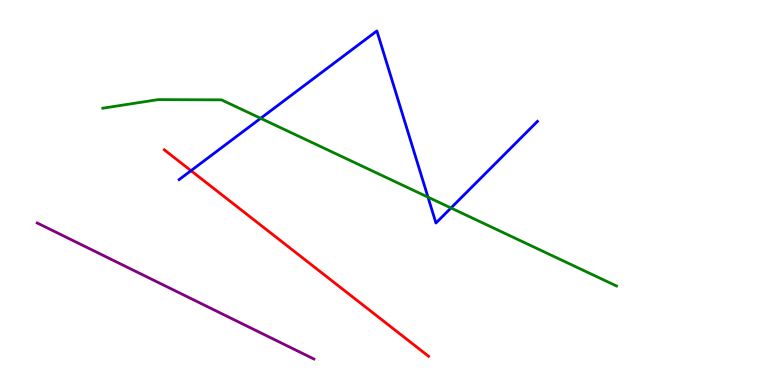[{'lines': ['blue', 'red'], 'intersections': [{'x': 2.46, 'y': 5.57}]}, {'lines': ['green', 'red'], 'intersections': []}, {'lines': ['purple', 'red'], 'intersections': []}, {'lines': ['blue', 'green'], 'intersections': [{'x': 3.36, 'y': 6.93}, {'x': 5.52, 'y': 4.88}, {'x': 5.82, 'y': 4.6}]}, {'lines': ['blue', 'purple'], 'intersections': []}, {'lines': ['green', 'purple'], 'intersections': []}]